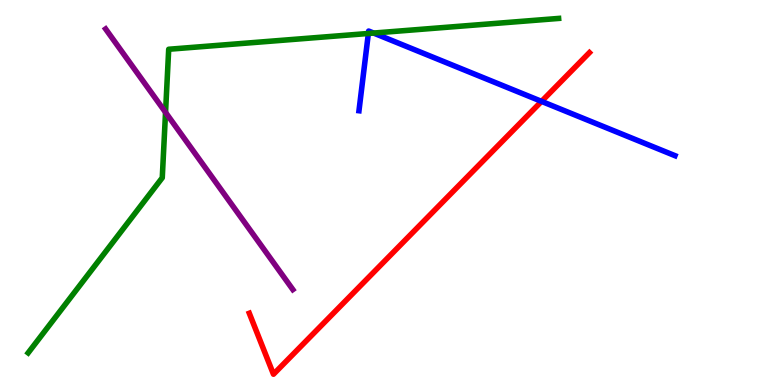[{'lines': ['blue', 'red'], 'intersections': [{'x': 6.99, 'y': 7.37}]}, {'lines': ['green', 'red'], 'intersections': []}, {'lines': ['purple', 'red'], 'intersections': []}, {'lines': ['blue', 'green'], 'intersections': [{'x': 4.75, 'y': 9.13}, {'x': 4.82, 'y': 9.14}]}, {'lines': ['blue', 'purple'], 'intersections': []}, {'lines': ['green', 'purple'], 'intersections': [{'x': 2.14, 'y': 7.08}]}]